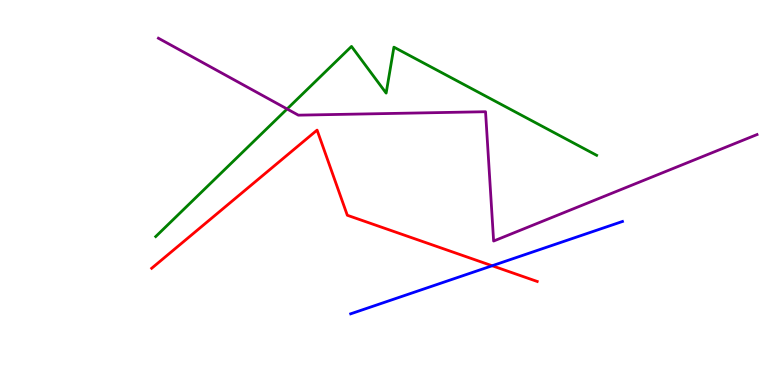[{'lines': ['blue', 'red'], 'intersections': [{'x': 6.35, 'y': 3.1}]}, {'lines': ['green', 'red'], 'intersections': []}, {'lines': ['purple', 'red'], 'intersections': []}, {'lines': ['blue', 'green'], 'intersections': []}, {'lines': ['blue', 'purple'], 'intersections': []}, {'lines': ['green', 'purple'], 'intersections': [{'x': 3.7, 'y': 7.17}]}]